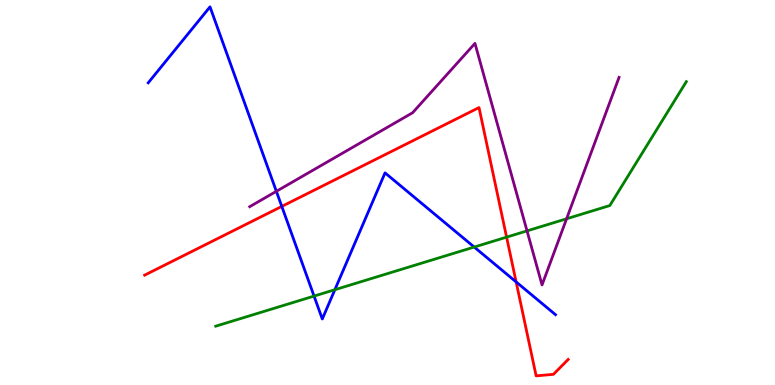[{'lines': ['blue', 'red'], 'intersections': [{'x': 3.64, 'y': 4.64}, {'x': 6.66, 'y': 2.68}]}, {'lines': ['green', 'red'], 'intersections': [{'x': 6.54, 'y': 3.84}]}, {'lines': ['purple', 'red'], 'intersections': []}, {'lines': ['blue', 'green'], 'intersections': [{'x': 4.05, 'y': 2.31}, {'x': 4.32, 'y': 2.48}, {'x': 6.12, 'y': 3.58}]}, {'lines': ['blue', 'purple'], 'intersections': [{'x': 3.57, 'y': 5.03}]}, {'lines': ['green', 'purple'], 'intersections': [{'x': 6.8, 'y': 4.0}, {'x': 7.31, 'y': 4.32}]}]